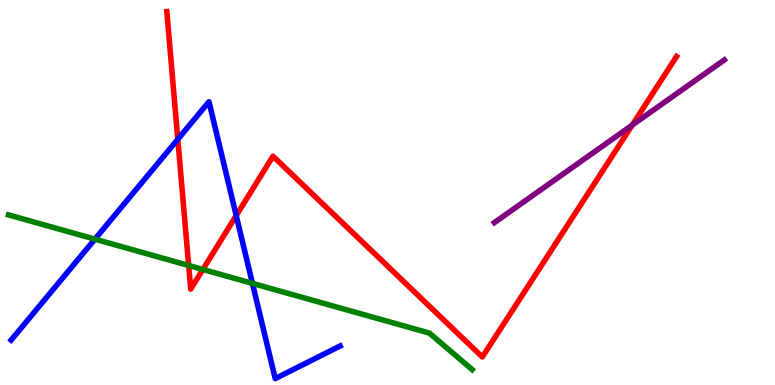[{'lines': ['blue', 'red'], 'intersections': [{'x': 2.29, 'y': 6.38}, {'x': 3.05, 'y': 4.4}]}, {'lines': ['green', 'red'], 'intersections': [{'x': 2.43, 'y': 3.1}, {'x': 2.62, 'y': 3.0}]}, {'lines': ['purple', 'red'], 'intersections': [{'x': 8.16, 'y': 6.75}]}, {'lines': ['blue', 'green'], 'intersections': [{'x': 1.22, 'y': 3.79}, {'x': 3.26, 'y': 2.64}]}, {'lines': ['blue', 'purple'], 'intersections': []}, {'lines': ['green', 'purple'], 'intersections': []}]